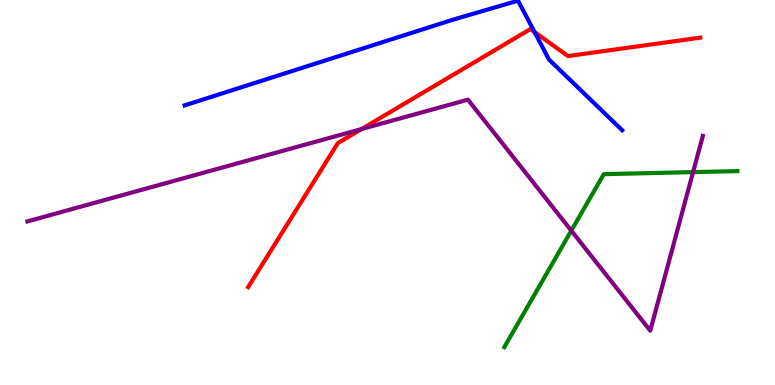[{'lines': ['blue', 'red'], 'intersections': [{'x': 6.9, 'y': 9.17}]}, {'lines': ['green', 'red'], 'intersections': []}, {'lines': ['purple', 'red'], 'intersections': [{'x': 4.67, 'y': 6.65}]}, {'lines': ['blue', 'green'], 'intersections': []}, {'lines': ['blue', 'purple'], 'intersections': []}, {'lines': ['green', 'purple'], 'intersections': [{'x': 7.37, 'y': 4.01}, {'x': 8.94, 'y': 5.53}]}]